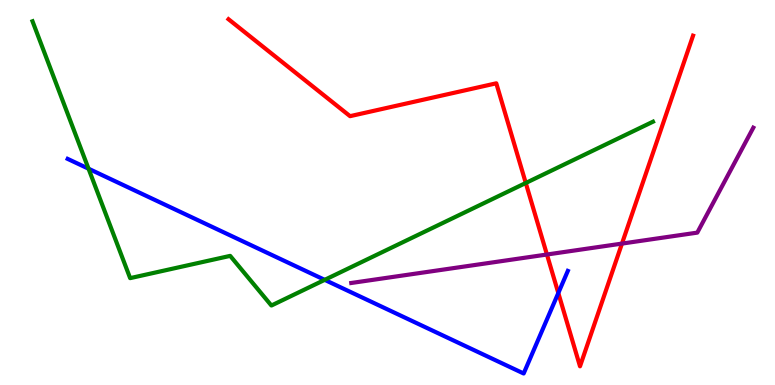[{'lines': ['blue', 'red'], 'intersections': [{'x': 7.2, 'y': 2.39}]}, {'lines': ['green', 'red'], 'intersections': [{'x': 6.78, 'y': 5.25}]}, {'lines': ['purple', 'red'], 'intersections': [{'x': 7.06, 'y': 3.39}, {'x': 8.03, 'y': 3.67}]}, {'lines': ['blue', 'green'], 'intersections': [{'x': 1.14, 'y': 5.62}, {'x': 4.19, 'y': 2.73}]}, {'lines': ['blue', 'purple'], 'intersections': []}, {'lines': ['green', 'purple'], 'intersections': []}]